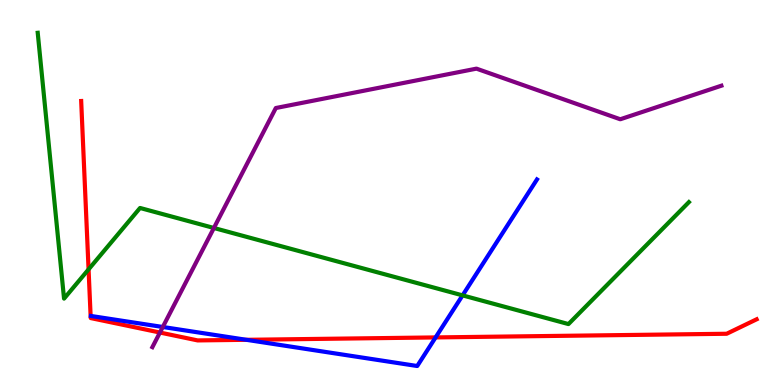[{'lines': ['blue', 'red'], 'intersections': [{'x': 3.18, 'y': 1.17}, {'x': 5.62, 'y': 1.24}]}, {'lines': ['green', 'red'], 'intersections': [{'x': 1.14, 'y': 3.0}]}, {'lines': ['purple', 'red'], 'intersections': [{'x': 2.06, 'y': 1.36}]}, {'lines': ['blue', 'green'], 'intersections': [{'x': 5.97, 'y': 2.33}]}, {'lines': ['blue', 'purple'], 'intersections': [{'x': 2.1, 'y': 1.51}]}, {'lines': ['green', 'purple'], 'intersections': [{'x': 2.76, 'y': 4.08}]}]